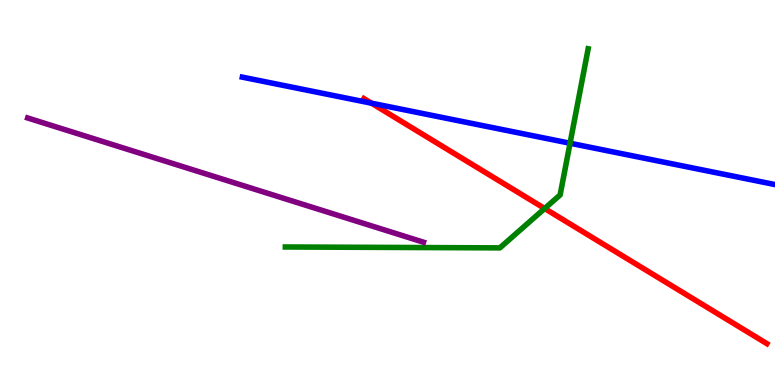[{'lines': ['blue', 'red'], 'intersections': [{'x': 4.79, 'y': 7.32}]}, {'lines': ['green', 'red'], 'intersections': [{'x': 7.03, 'y': 4.58}]}, {'lines': ['purple', 'red'], 'intersections': []}, {'lines': ['blue', 'green'], 'intersections': [{'x': 7.36, 'y': 6.28}]}, {'lines': ['blue', 'purple'], 'intersections': []}, {'lines': ['green', 'purple'], 'intersections': []}]